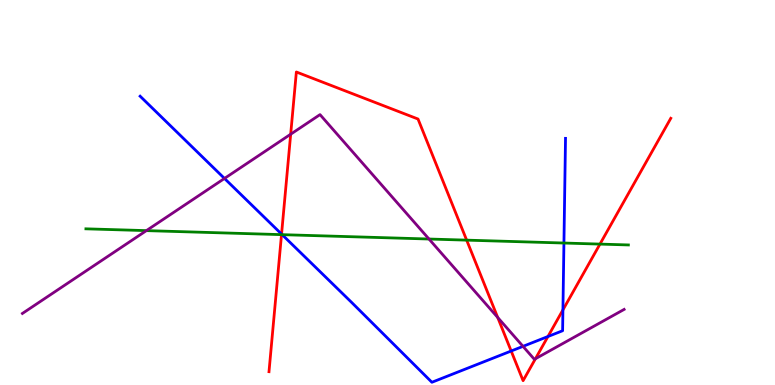[{'lines': ['blue', 'red'], 'intersections': [{'x': 3.63, 'y': 3.92}, {'x': 6.6, 'y': 0.883}, {'x': 7.07, 'y': 1.26}, {'x': 7.26, 'y': 1.95}]}, {'lines': ['green', 'red'], 'intersections': [{'x': 3.63, 'y': 3.91}, {'x': 6.02, 'y': 3.76}, {'x': 7.74, 'y': 3.66}]}, {'lines': ['purple', 'red'], 'intersections': [{'x': 3.75, 'y': 6.51}, {'x': 6.42, 'y': 1.75}, {'x': 6.91, 'y': 0.682}]}, {'lines': ['blue', 'green'], 'intersections': [{'x': 3.64, 'y': 3.91}, {'x': 7.28, 'y': 3.69}]}, {'lines': ['blue', 'purple'], 'intersections': [{'x': 2.9, 'y': 5.36}, {'x': 6.75, 'y': 1.0}]}, {'lines': ['green', 'purple'], 'intersections': [{'x': 1.89, 'y': 4.01}, {'x': 5.54, 'y': 3.79}]}]